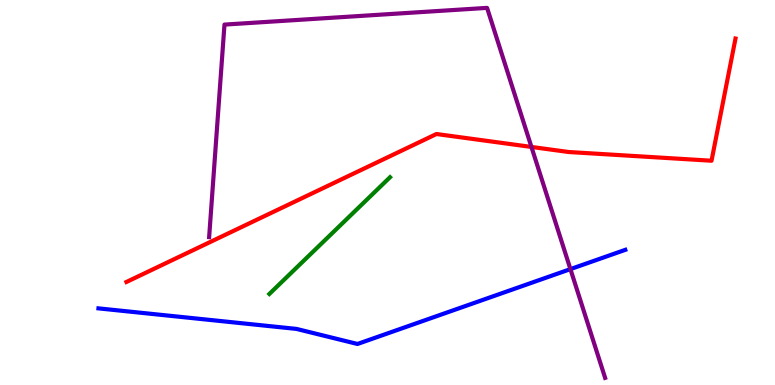[{'lines': ['blue', 'red'], 'intersections': []}, {'lines': ['green', 'red'], 'intersections': []}, {'lines': ['purple', 'red'], 'intersections': [{'x': 6.86, 'y': 6.18}]}, {'lines': ['blue', 'green'], 'intersections': []}, {'lines': ['blue', 'purple'], 'intersections': [{'x': 7.36, 'y': 3.01}]}, {'lines': ['green', 'purple'], 'intersections': []}]